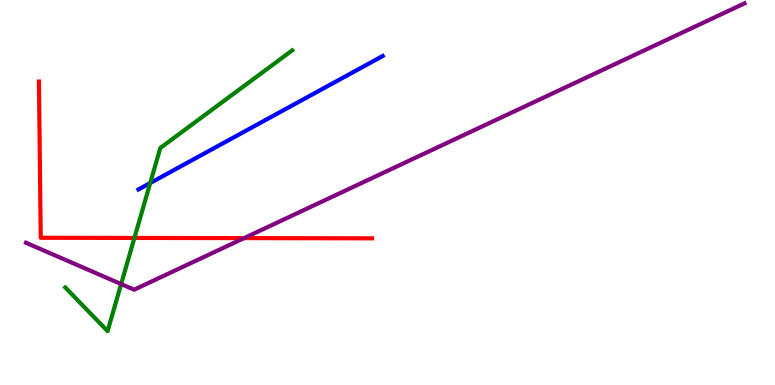[{'lines': ['blue', 'red'], 'intersections': []}, {'lines': ['green', 'red'], 'intersections': [{'x': 1.73, 'y': 3.82}]}, {'lines': ['purple', 'red'], 'intersections': [{'x': 3.15, 'y': 3.82}]}, {'lines': ['blue', 'green'], 'intersections': [{'x': 1.94, 'y': 5.25}]}, {'lines': ['blue', 'purple'], 'intersections': []}, {'lines': ['green', 'purple'], 'intersections': [{'x': 1.56, 'y': 2.62}]}]